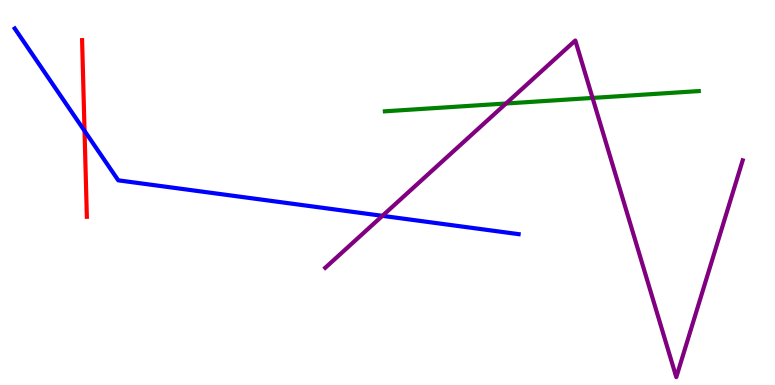[{'lines': ['blue', 'red'], 'intersections': [{'x': 1.09, 'y': 6.6}]}, {'lines': ['green', 'red'], 'intersections': []}, {'lines': ['purple', 'red'], 'intersections': []}, {'lines': ['blue', 'green'], 'intersections': []}, {'lines': ['blue', 'purple'], 'intersections': [{'x': 4.93, 'y': 4.39}]}, {'lines': ['green', 'purple'], 'intersections': [{'x': 6.53, 'y': 7.31}, {'x': 7.65, 'y': 7.46}]}]